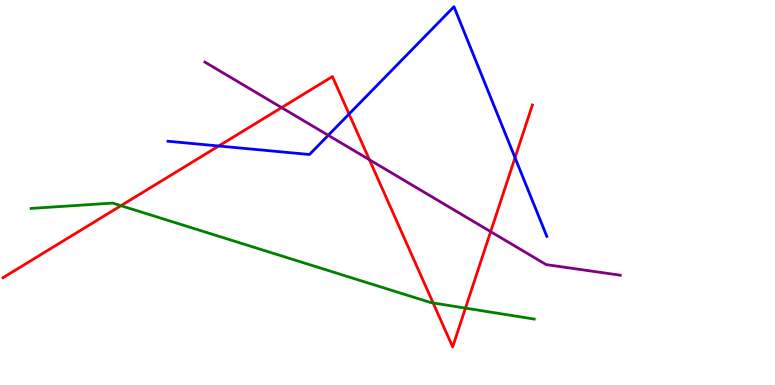[{'lines': ['blue', 'red'], 'intersections': [{'x': 2.82, 'y': 6.21}, {'x': 4.5, 'y': 7.04}, {'x': 6.65, 'y': 5.9}]}, {'lines': ['green', 'red'], 'intersections': [{'x': 1.56, 'y': 4.66}, {'x': 5.59, 'y': 2.13}, {'x': 6.01, 'y': 2.0}]}, {'lines': ['purple', 'red'], 'intersections': [{'x': 3.63, 'y': 7.2}, {'x': 4.77, 'y': 5.85}, {'x': 6.33, 'y': 3.98}]}, {'lines': ['blue', 'green'], 'intersections': []}, {'lines': ['blue', 'purple'], 'intersections': [{'x': 4.24, 'y': 6.49}]}, {'lines': ['green', 'purple'], 'intersections': []}]